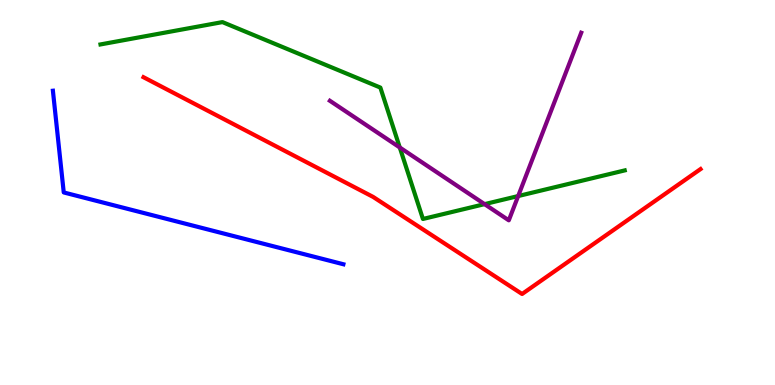[{'lines': ['blue', 'red'], 'intersections': []}, {'lines': ['green', 'red'], 'intersections': []}, {'lines': ['purple', 'red'], 'intersections': []}, {'lines': ['blue', 'green'], 'intersections': []}, {'lines': ['blue', 'purple'], 'intersections': []}, {'lines': ['green', 'purple'], 'intersections': [{'x': 5.16, 'y': 6.17}, {'x': 6.25, 'y': 4.7}, {'x': 6.69, 'y': 4.91}]}]